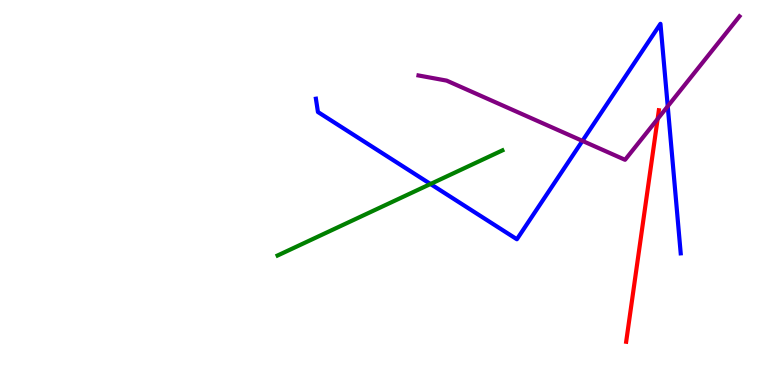[{'lines': ['blue', 'red'], 'intersections': []}, {'lines': ['green', 'red'], 'intersections': []}, {'lines': ['purple', 'red'], 'intersections': [{'x': 8.49, 'y': 6.91}]}, {'lines': ['blue', 'green'], 'intersections': [{'x': 5.55, 'y': 5.22}]}, {'lines': ['blue', 'purple'], 'intersections': [{'x': 7.52, 'y': 6.34}, {'x': 8.62, 'y': 7.24}]}, {'lines': ['green', 'purple'], 'intersections': []}]